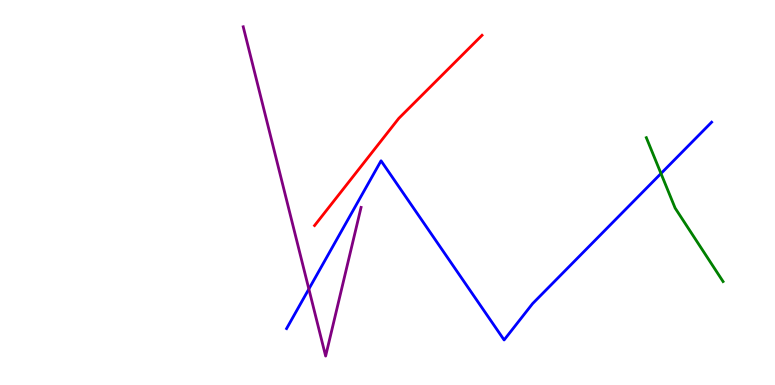[{'lines': ['blue', 'red'], 'intersections': []}, {'lines': ['green', 'red'], 'intersections': []}, {'lines': ['purple', 'red'], 'intersections': []}, {'lines': ['blue', 'green'], 'intersections': [{'x': 8.53, 'y': 5.49}]}, {'lines': ['blue', 'purple'], 'intersections': [{'x': 3.99, 'y': 2.49}]}, {'lines': ['green', 'purple'], 'intersections': []}]